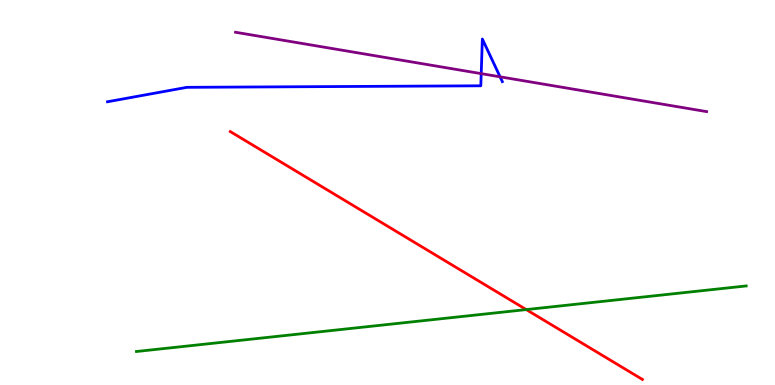[{'lines': ['blue', 'red'], 'intersections': []}, {'lines': ['green', 'red'], 'intersections': [{'x': 6.79, 'y': 1.96}]}, {'lines': ['purple', 'red'], 'intersections': []}, {'lines': ['blue', 'green'], 'intersections': []}, {'lines': ['blue', 'purple'], 'intersections': [{'x': 6.21, 'y': 8.09}, {'x': 6.45, 'y': 8.0}]}, {'lines': ['green', 'purple'], 'intersections': []}]